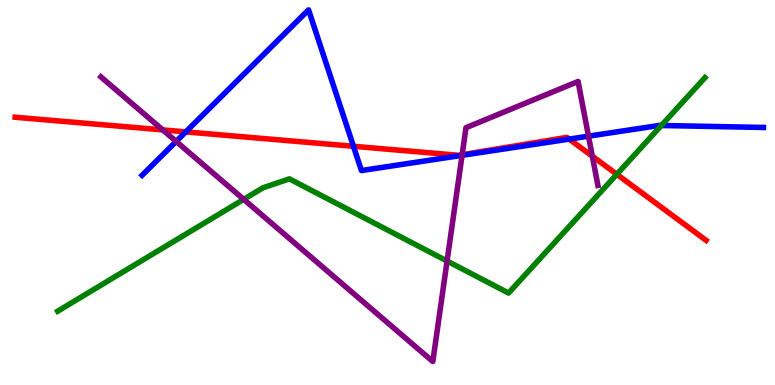[{'lines': ['blue', 'red'], 'intersections': [{'x': 2.4, 'y': 6.57}, {'x': 4.56, 'y': 6.2}, {'x': 7.34, 'y': 6.39}]}, {'lines': ['green', 'red'], 'intersections': [{'x': 7.96, 'y': 5.47}]}, {'lines': ['purple', 'red'], 'intersections': [{'x': 2.1, 'y': 6.63}, {'x': 5.96, 'y': 5.98}, {'x': 7.64, 'y': 5.94}]}, {'lines': ['blue', 'green'], 'intersections': [{'x': 8.53, 'y': 6.74}]}, {'lines': ['blue', 'purple'], 'intersections': [{'x': 2.27, 'y': 6.33}, {'x': 5.96, 'y': 5.97}, {'x': 7.59, 'y': 6.46}]}, {'lines': ['green', 'purple'], 'intersections': [{'x': 3.14, 'y': 4.82}, {'x': 5.77, 'y': 3.22}]}]